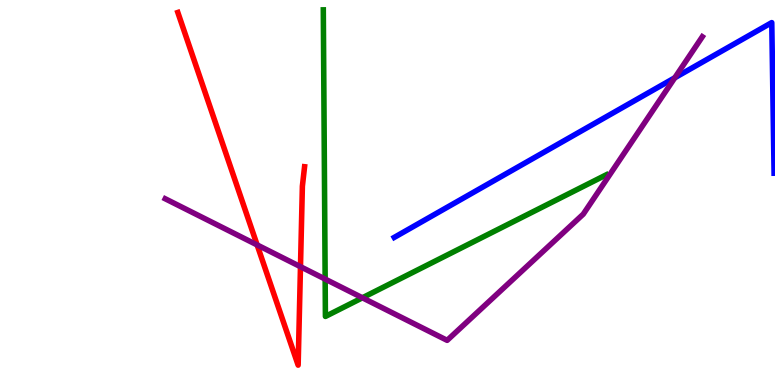[{'lines': ['blue', 'red'], 'intersections': []}, {'lines': ['green', 'red'], 'intersections': []}, {'lines': ['purple', 'red'], 'intersections': [{'x': 3.32, 'y': 3.64}, {'x': 3.88, 'y': 3.07}]}, {'lines': ['blue', 'green'], 'intersections': []}, {'lines': ['blue', 'purple'], 'intersections': [{'x': 8.71, 'y': 7.98}]}, {'lines': ['green', 'purple'], 'intersections': [{'x': 4.2, 'y': 2.75}, {'x': 4.68, 'y': 2.27}]}]